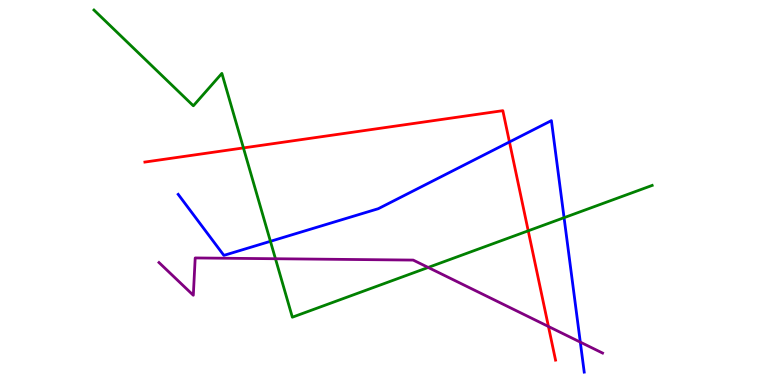[{'lines': ['blue', 'red'], 'intersections': [{'x': 6.57, 'y': 6.31}]}, {'lines': ['green', 'red'], 'intersections': [{'x': 3.14, 'y': 6.16}, {'x': 6.82, 'y': 4.0}]}, {'lines': ['purple', 'red'], 'intersections': [{'x': 7.08, 'y': 1.52}]}, {'lines': ['blue', 'green'], 'intersections': [{'x': 3.49, 'y': 3.73}, {'x': 7.28, 'y': 4.35}]}, {'lines': ['blue', 'purple'], 'intersections': [{'x': 7.49, 'y': 1.11}]}, {'lines': ['green', 'purple'], 'intersections': [{'x': 3.55, 'y': 3.28}, {'x': 5.52, 'y': 3.05}]}]